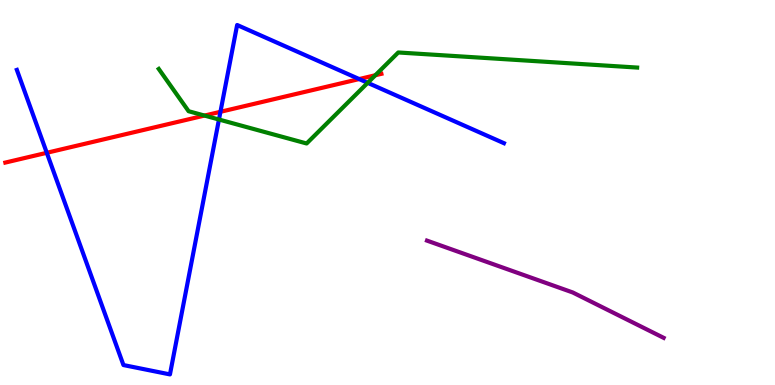[{'lines': ['blue', 'red'], 'intersections': [{'x': 0.604, 'y': 6.03}, {'x': 2.84, 'y': 7.1}, {'x': 4.63, 'y': 7.95}]}, {'lines': ['green', 'red'], 'intersections': [{'x': 2.64, 'y': 7.0}, {'x': 4.84, 'y': 8.05}]}, {'lines': ['purple', 'red'], 'intersections': []}, {'lines': ['blue', 'green'], 'intersections': [{'x': 2.83, 'y': 6.9}, {'x': 4.74, 'y': 7.85}]}, {'lines': ['blue', 'purple'], 'intersections': []}, {'lines': ['green', 'purple'], 'intersections': []}]